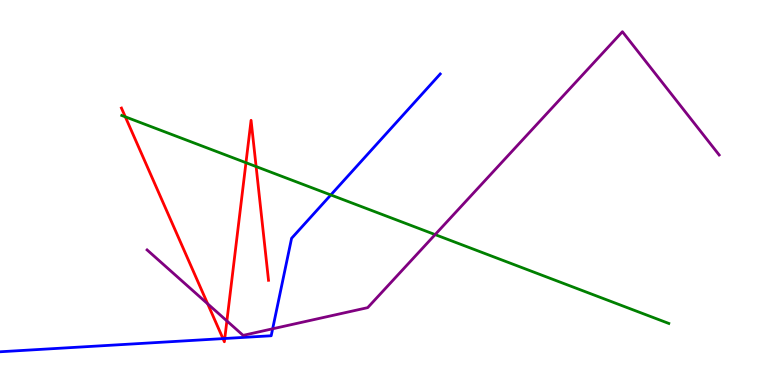[{'lines': ['blue', 'red'], 'intersections': [{'x': 2.88, 'y': 1.2}, {'x': 2.9, 'y': 1.21}]}, {'lines': ['green', 'red'], 'intersections': [{'x': 1.62, 'y': 6.97}, {'x': 3.17, 'y': 5.77}, {'x': 3.3, 'y': 5.67}]}, {'lines': ['purple', 'red'], 'intersections': [{'x': 2.68, 'y': 2.11}, {'x': 2.93, 'y': 1.66}]}, {'lines': ['blue', 'green'], 'intersections': [{'x': 4.27, 'y': 4.94}]}, {'lines': ['blue', 'purple'], 'intersections': [{'x': 3.52, 'y': 1.46}]}, {'lines': ['green', 'purple'], 'intersections': [{'x': 5.61, 'y': 3.91}]}]